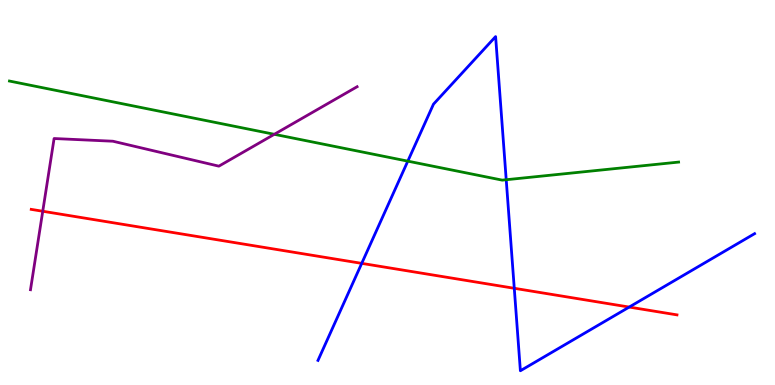[{'lines': ['blue', 'red'], 'intersections': [{'x': 4.67, 'y': 3.16}, {'x': 6.64, 'y': 2.51}, {'x': 8.12, 'y': 2.02}]}, {'lines': ['green', 'red'], 'intersections': []}, {'lines': ['purple', 'red'], 'intersections': [{'x': 0.552, 'y': 4.51}]}, {'lines': ['blue', 'green'], 'intersections': [{'x': 5.26, 'y': 5.81}, {'x': 6.53, 'y': 5.33}]}, {'lines': ['blue', 'purple'], 'intersections': []}, {'lines': ['green', 'purple'], 'intersections': [{'x': 3.54, 'y': 6.51}]}]